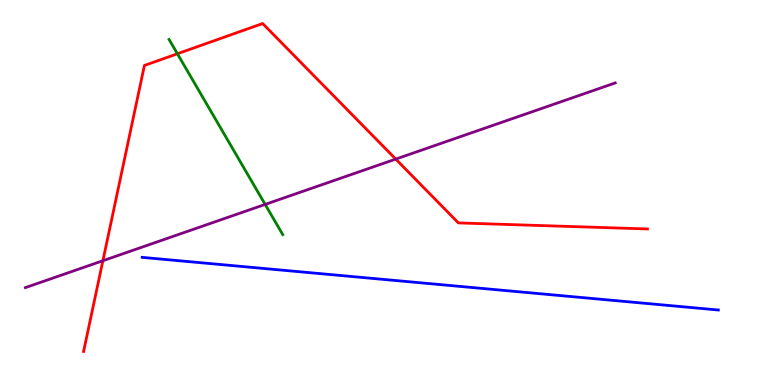[{'lines': ['blue', 'red'], 'intersections': []}, {'lines': ['green', 'red'], 'intersections': [{'x': 2.29, 'y': 8.6}]}, {'lines': ['purple', 'red'], 'intersections': [{'x': 1.33, 'y': 3.23}, {'x': 5.11, 'y': 5.87}]}, {'lines': ['blue', 'green'], 'intersections': []}, {'lines': ['blue', 'purple'], 'intersections': []}, {'lines': ['green', 'purple'], 'intersections': [{'x': 3.42, 'y': 4.69}]}]